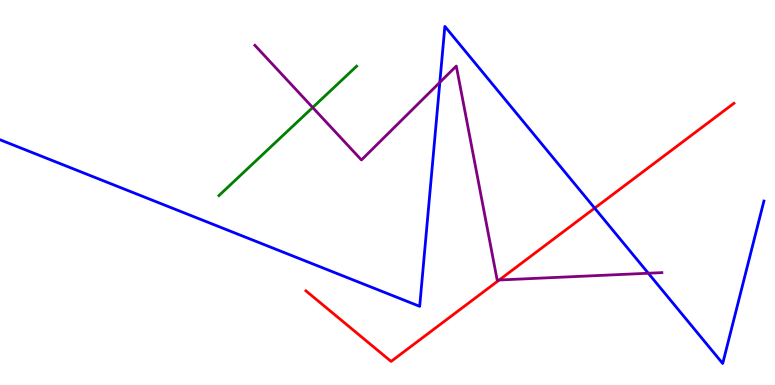[{'lines': ['blue', 'red'], 'intersections': [{'x': 7.67, 'y': 4.59}]}, {'lines': ['green', 'red'], 'intersections': []}, {'lines': ['purple', 'red'], 'intersections': [{'x': 6.44, 'y': 2.73}]}, {'lines': ['blue', 'green'], 'intersections': []}, {'lines': ['blue', 'purple'], 'intersections': [{'x': 5.68, 'y': 7.86}, {'x': 8.37, 'y': 2.9}]}, {'lines': ['green', 'purple'], 'intersections': [{'x': 4.03, 'y': 7.21}]}]